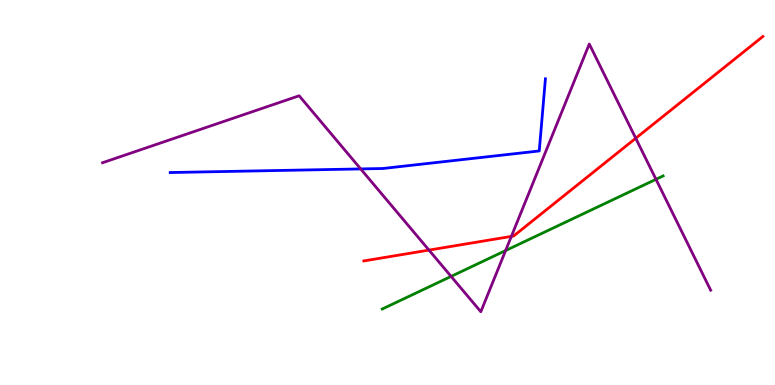[{'lines': ['blue', 'red'], 'intersections': []}, {'lines': ['green', 'red'], 'intersections': []}, {'lines': ['purple', 'red'], 'intersections': [{'x': 5.54, 'y': 3.5}, {'x': 6.6, 'y': 3.86}, {'x': 8.2, 'y': 6.41}]}, {'lines': ['blue', 'green'], 'intersections': []}, {'lines': ['blue', 'purple'], 'intersections': [{'x': 4.65, 'y': 5.61}]}, {'lines': ['green', 'purple'], 'intersections': [{'x': 5.82, 'y': 2.82}, {'x': 6.52, 'y': 3.49}, {'x': 8.46, 'y': 5.34}]}]